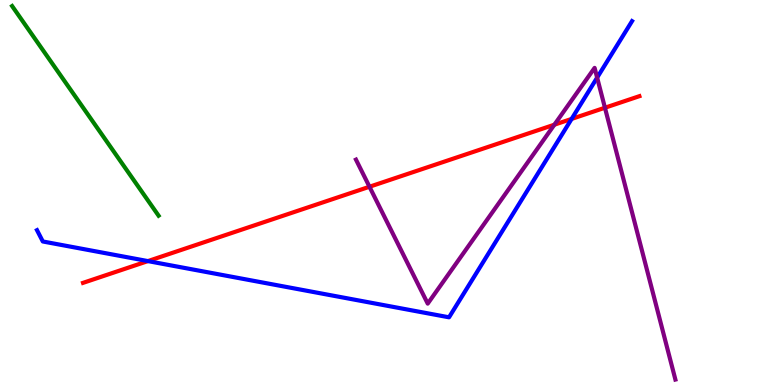[{'lines': ['blue', 'red'], 'intersections': [{'x': 1.91, 'y': 3.22}, {'x': 7.38, 'y': 6.91}]}, {'lines': ['green', 'red'], 'intersections': []}, {'lines': ['purple', 'red'], 'intersections': [{'x': 4.77, 'y': 5.15}, {'x': 7.15, 'y': 6.76}, {'x': 7.81, 'y': 7.2}]}, {'lines': ['blue', 'green'], 'intersections': []}, {'lines': ['blue', 'purple'], 'intersections': [{'x': 7.7, 'y': 7.98}]}, {'lines': ['green', 'purple'], 'intersections': []}]